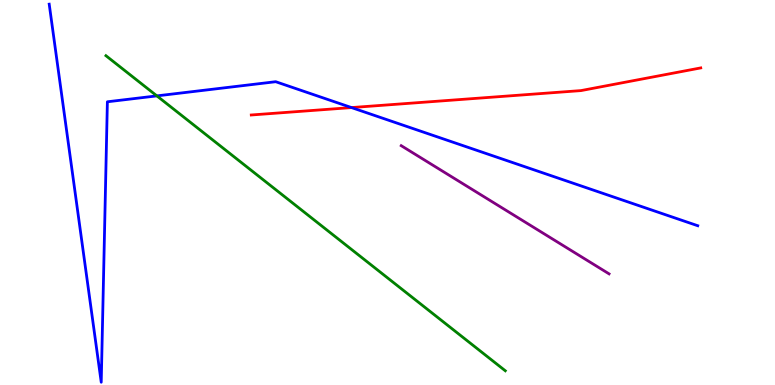[{'lines': ['blue', 'red'], 'intersections': [{'x': 4.54, 'y': 7.21}]}, {'lines': ['green', 'red'], 'intersections': []}, {'lines': ['purple', 'red'], 'intersections': []}, {'lines': ['blue', 'green'], 'intersections': [{'x': 2.02, 'y': 7.51}]}, {'lines': ['blue', 'purple'], 'intersections': []}, {'lines': ['green', 'purple'], 'intersections': []}]